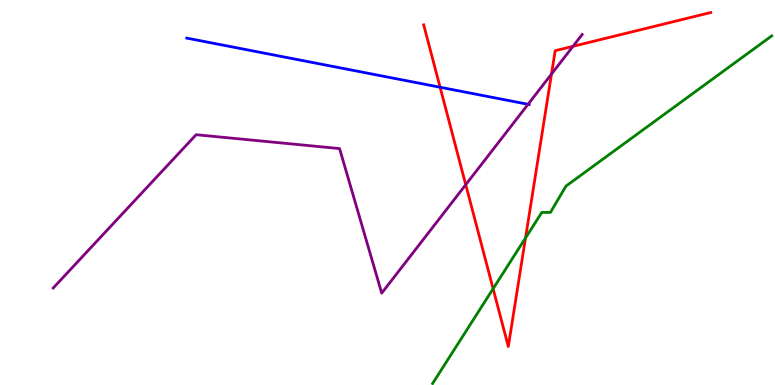[{'lines': ['blue', 'red'], 'intersections': [{'x': 5.68, 'y': 7.73}]}, {'lines': ['green', 'red'], 'intersections': [{'x': 6.36, 'y': 2.5}, {'x': 6.78, 'y': 3.82}]}, {'lines': ['purple', 'red'], 'intersections': [{'x': 6.01, 'y': 5.2}, {'x': 7.12, 'y': 8.08}, {'x': 7.39, 'y': 8.8}]}, {'lines': ['blue', 'green'], 'intersections': []}, {'lines': ['blue', 'purple'], 'intersections': [{'x': 6.81, 'y': 7.29}]}, {'lines': ['green', 'purple'], 'intersections': []}]